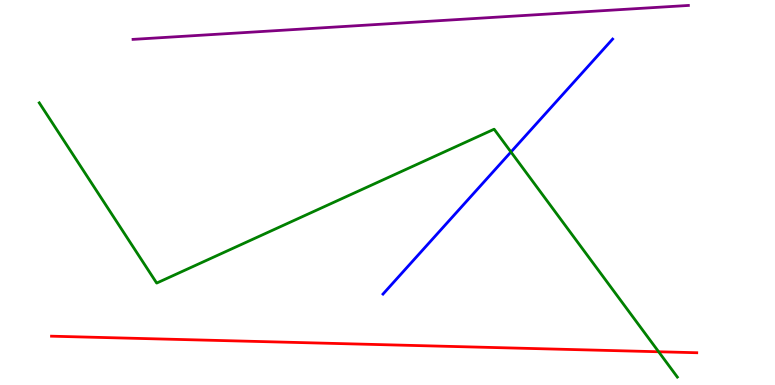[{'lines': ['blue', 'red'], 'intersections': []}, {'lines': ['green', 'red'], 'intersections': [{'x': 8.5, 'y': 0.864}]}, {'lines': ['purple', 'red'], 'intersections': []}, {'lines': ['blue', 'green'], 'intersections': [{'x': 6.59, 'y': 6.05}]}, {'lines': ['blue', 'purple'], 'intersections': []}, {'lines': ['green', 'purple'], 'intersections': []}]